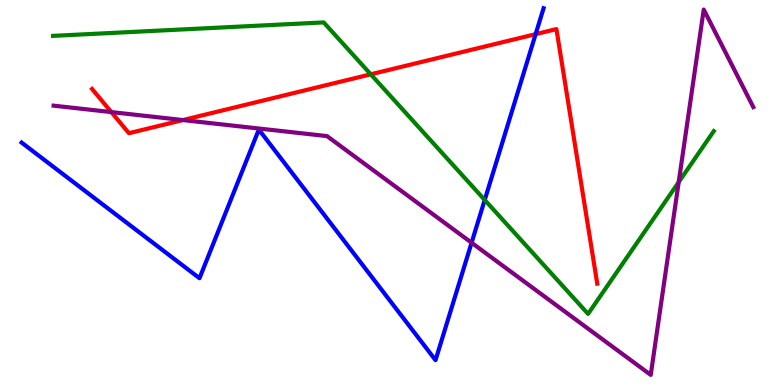[{'lines': ['blue', 'red'], 'intersections': [{'x': 6.91, 'y': 9.11}]}, {'lines': ['green', 'red'], 'intersections': [{'x': 4.78, 'y': 8.07}]}, {'lines': ['purple', 'red'], 'intersections': [{'x': 1.44, 'y': 7.09}, {'x': 2.36, 'y': 6.88}]}, {'lines': ['blue', 'green'], 'intersections': [{'x': 6.25, 'y': 4.81}]}, {'lines': ['blue', 'purple'], 'intersections': [{'x': 6.08, 'y': 3.69}]}, {'lines': ['green', 'purple'], 'intersections': [{'x': 8.76, 'y': 5.27}]}]